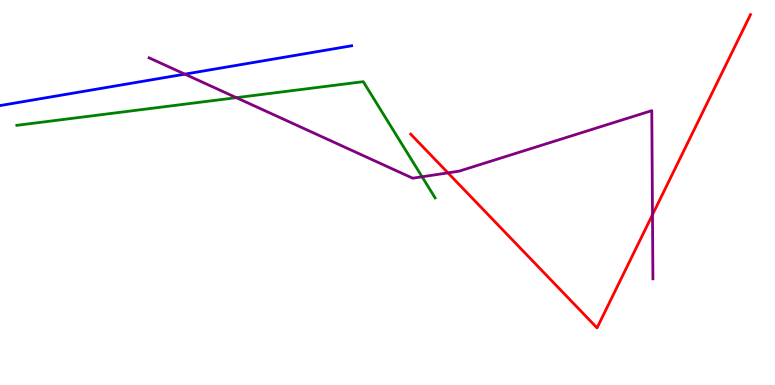[{'lines': ['blue', 'red'], 'intersections': []}, {'lines': ['green', 'red'], 'intersections': []}, {'lines': ['purple', 'red'], 'intersections': [{'x': 5.78, 'y': 5.51}, {'x': 8.42, 'y': 4.42}]}, {'lines': ['blue', 'green'], 'intersections': []}, {'lines': ['blue', 'purple'], 'intersections': [{'x': 2.39, 'y': 8.07}]}, {'lines': ['green', 'purple'], 'intersections': [{'x': 3.05, 'y': 7.46}, {'x': 5.45, 'y': 5.41}]}]